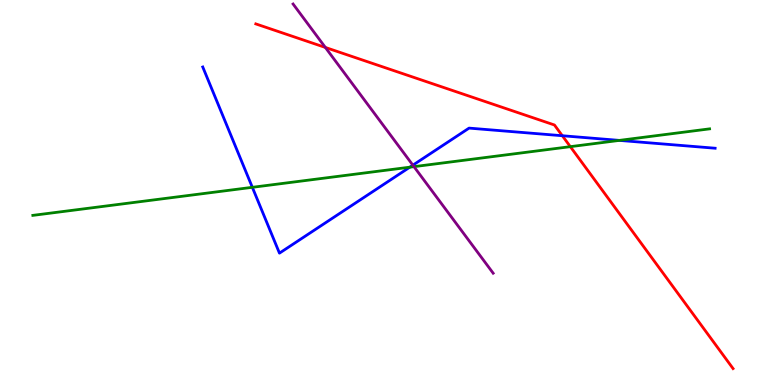[{'lines': ['blue', 'red'], 'intersections': [{'x': 7.26, 'y': 6.47}]}, {'lines': ['green', 'red'], 'intersections': [{'x': 7.36, 'y': 6.19}]}, {'lines': ['purple', 'red'], 'intersections': [{'x': 4.2, 'y': 8.77}]}, {'lines': ['blue', 'green'], 'intersections': [{'x': 3.26, 'y': 5.13}, {'x': 5.29, 'y': 5.66}, {'x': 7.99, 'y': 6.35}]}, {'lines': ['blue', 'purple'], 'intersections': [{'x': 5.33, 'y': 5.71}]}, {'lines': ['green', 'purple'], 'intersections': [{'x': 5.34, 'y': 5.67}]}]